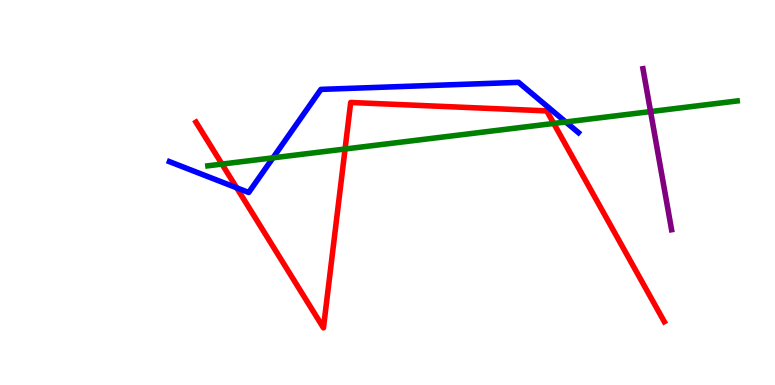[{'lines': ['blue', 'red'], 'intersections': [{'x': 3.05, 'y': 5.12}]}, {'lines': ['green', 'red'], 'intersections': [{'x': 2.86, 'y': 5.74}, {'x': 4.45, 'y': 6.13}, {'x': 7.15, 'y': 6.79}]}, {'lines': ['purple', 'red'], 'intersections': []}, {'lines': ['blue', 'green'], 'intersections': [{'x': 3.52, 'y': 5.9}, {'x': 7.3, 'y': 6.83}]}, {'lines': ['blue', 'purple'], 'intersections': []}, {'lines': ['green', 'purple'], 'intersections': [{'x': 8.39, 'y': 7.1}]}]